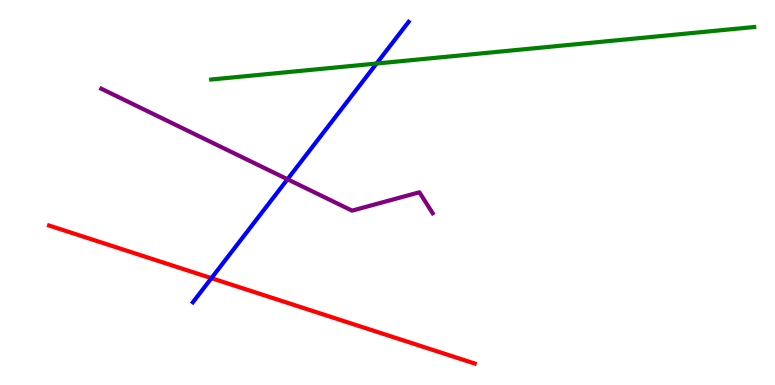[{'lines': ['blue', 'red'], 'intersections': [{'x': 2.73, 'y': 2.78}]}, {'lines': ['green', 'red'], 'intersections': []}, {'lines': ['purple', 'red'], 'intersections': []}, {'lines': ['blue', 'green'], 'intersections': [{'x': 4.86, 'y': 8.35}]}, {'lines': ['blue', 'purple'], 'intersections': [{'x': 3.71, 'y': 5.34}]}, {'lines': ['green', 'purple'], 'intersections': []}]